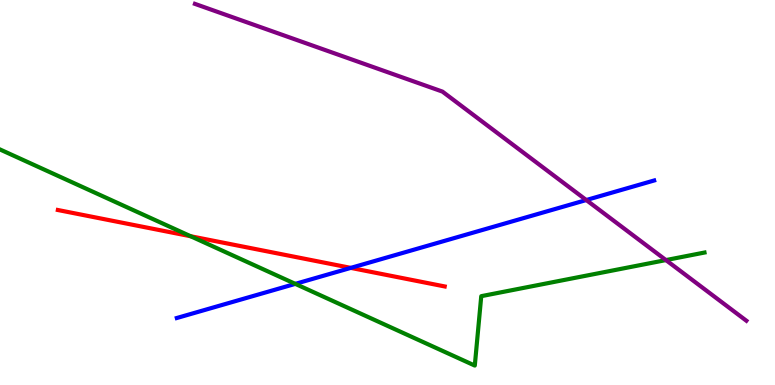[{'lines': ['blue', 'red'], 'intersections': [{'x': 4.53, 'y': 3.04}]}, {'lines': ['green', 'red'], 'intersections': [{'x': 2.46, 'y': 3.86}]}, {'lines': ['purple', 'red'], 'intersections': []}, {'lines': ['blue', 'green'], 'intersections': [{'x': 3.81, 'y': 2.63}]}, {'lines': ['blue', 'purple'], 'intersections': [{'x': 7.56, 'y': 4.8}]}, {'lines': ['green', 'purple'], 'intersections': [{'x': 8.59, 'y': 3.24}]}]